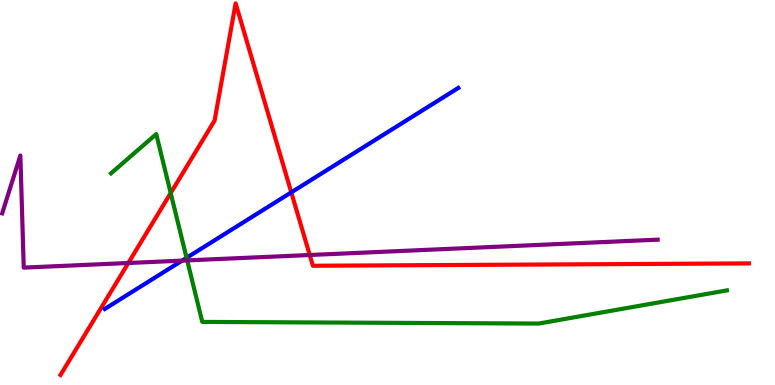[{'lines': ['blue', 'red'], 'intersections': [{'x': 3.76, 'y': 5.0}]}, {'lines': ['green', 'red'], 'intersections': [{'x': 2.2, 'y': 4.99}]}, {'lines': ['purple', 'red'], 'intersections': [{'x': 1.66, 'y': 3.17}, {'x': 4.0, 'y': 3.38}]}, {'lines': ['blue', 'green'], 'intersections': [{'x': 2.41, 'y': 3.3}]}, {'lines': ['blue', 'purple'], 'intersections': [{'x': 2.35, 'y': 3.23}]}, {'lines': ['green', 'purple'], 'intersections': [{'x': 2.42, 'y': 3.24}]}]